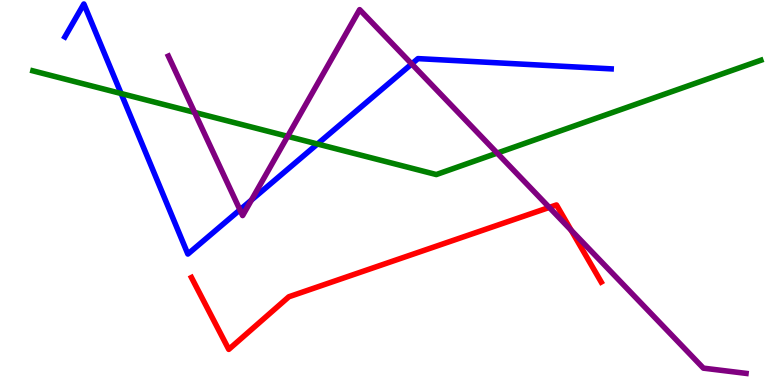[{'lines': ['blue', 'red'], 'intersections': []}, {'lines': ['green', 'red'], 'intersections': []}, {'lines': ['purple', 'red'], 'intersections': [{'x': 7.09, 'y': 4.61}, {'x': 7.37, 'y': 4.02}]}, {'lines': ['blue', 'green'], 'intersections': [{'x': 1.56, 'y': 7.57}, {'x': 4.1, 'y': 6.26}]}, {'lines': ['blue', 'purple'], 'intersections': [{'x': 3.1, 'y': 4.55}, {'x': 3.24, 'y': 4.8}, {'x': 5.31, 'y': 8.34}]}, {'lines': ['green', 'purple'], 'intersections': [{'x': 2.51, 'y': 7.08}, {'x': 3.71, 'y': 6.46}, {'x': 6.42, 'y': 6.02}]}]